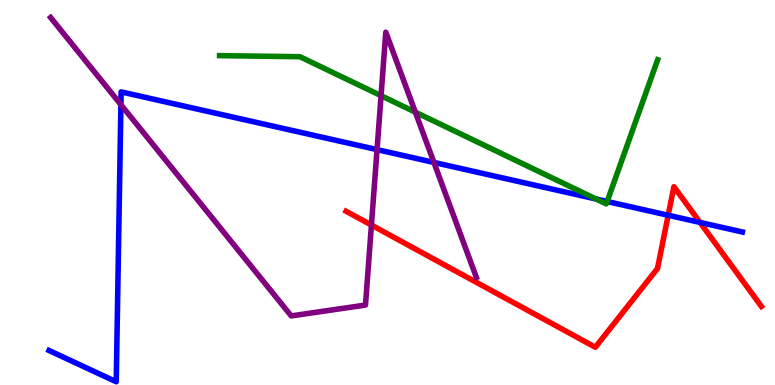[{'lines': ['blue', 'red'], 'intersections': [{'x': 8.62, 'y': 4.41}, {'x': 9.03, 'y': 4.22}]}, {'lines': ['green', 'red'], 'intersections': []}, {'lines': ['purple', 'red'], 'intersections': [{'x': 4.79, 'y': 4.15}]}, {'lines': ['blue', 'green'], 'intersections': [{'x': 7.69, 'y': 4.83}, {'x': 7.83, 'y': 4.77}]}, {'lines': ['blue', 'purple'], 'intersections': [{'x': 1.56, 'y': 7.28}, {'x': 4.87, 'y': 6.11}, {'x': 5.6, 'y': 5.78}]}, {'lines': ['green', 'purple'], 'intersections': [{'x': 4.92, 'y': 7.51}, {'x': 5.36, 'y': 7.09}]}]